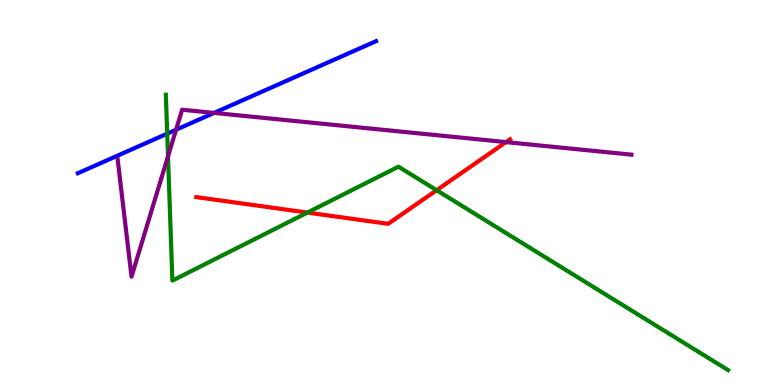[{'lines': ['blue', 'red'], 'intersections': []}, {'lines': ['green', 'red'], 'intersections': [{'x': 3.97, 'y': 4.48}, {'x': 5.63, 'y': 5.06}]}, {'lines': ['purple', 'red'], 'intersections': [{'x': 6.53, 'y': 6.31}]}, {'lines': ['blue', 'green'], 'intersections': [{'x': 2.16, 'y': 6.53}]}, {'lines': ['blue', 'purple'], 'intersections': [{'x': 2.27, 'y': 6.63}, {'x': 2.76, 'y': 7.07}]}, {'lines': ['green', 'purple'], 'intersections': [{'x': 2.17, 'y': 5.94}]}]